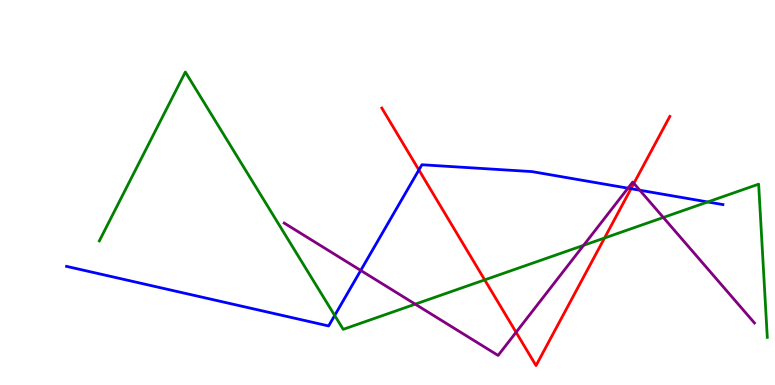[{'lines': ['blue', 'red'], 'intersections': [{'x': 5.41, 'y': 5.59}, {'x': 8.14, 'y': 5.1}]}, {'lines': ['green', 'red'], 'intersections': [{'x': 6.25, 'y': 2.73}, {'x': 7.8, 'y': 3.82}]}, {'lines': ['purple', 'red'], 'intersections': [{'x': 6.66, 'y': 1.37}, {'x': 8.18, 'y': 5.24}]}, {'lines': ['blue', 'green'], 'intersections': [{'x': 4.32, 'y': 1.81}, {'x': 9.13, 'y': 4.75}]}, {'lines': ['blue', 'purple'], 'intersections': [{'x': 4.65, 'y': 2.98}, {'x': 8.1, 'y': 5.11}, {'x': 8.26, 'y': 5.06}]}, {'lines': ['green', 'purple'], 'intersections': [{'x': 5.36, 'y': 2.1}, {'x': 7.53, 'y': 3.63}, {'x': 8.56, 'y': 4.35}]}]